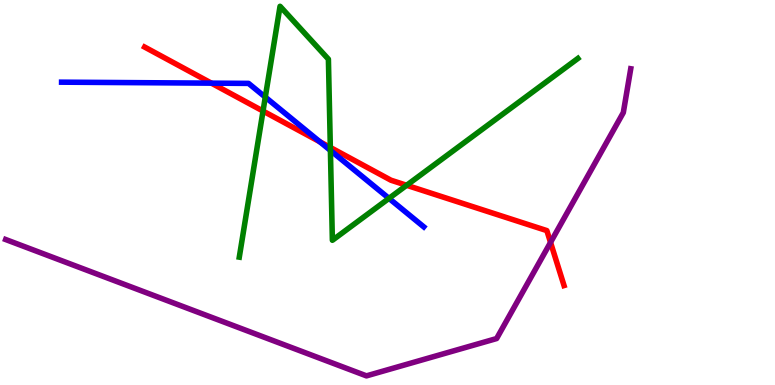[{'lines': ['blue', 'red'], 'intersections': [{'x': 2.73, 'y': 7.84}, {'x': 4.13, 'y': 6.32}]}, {'lines': ['green', 'red'], 'intersections': [{'x': 3.39, 'y': 7.12}, {'x': 4.26, 'y': 6.17}, {'x': 5.25, 'y': 5.19}]}, {'lines': ['purple', 'red'], 'intersections': [{'x': 7.1, 'y': 3.7}]}, {'lines': ['blue', 'green'], 'intersections': [{'x': 3.42, 'y': 7.48}, {'x': 4.26, 'y': 6.09}, {'x': 5.02, 'y': 4.85}]}, {'lines': ['blue', 'purple'], 'intersections': []}, {'lines': ['green', 'purple'], 'intersections': []}]